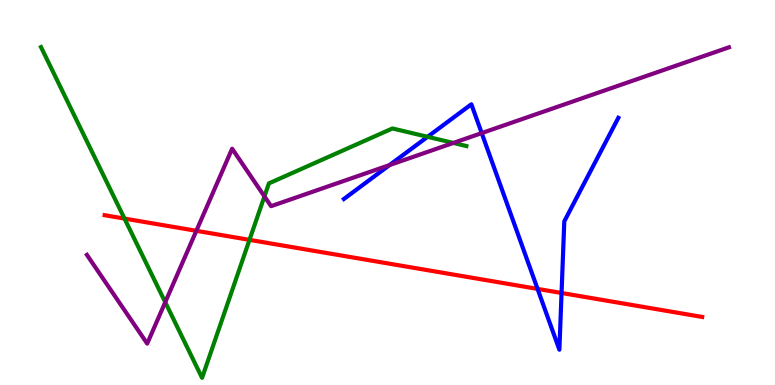[{'lines': ['blue', 'red'], 'intersections': [{'x': 6.94, 'y': 2.5}, {'x': 7.25, 'y': 2.39}]}, {'lines': ['green', 'red'], 'intersections': [{'x': 1.61, 'y': 4.32}, {'x': 3.22, 'y': 3.77}]}, {'lines': ['purple', 'red'], 'intersections': [{'x': 2.53, 'y': 4.0}]}, {'lines': ['blue', 'green'], 'intersections': [{'x': 5.52, 'y': 6.45}]}, {'lines': ['blue', 'purple'], 'intersections': [{'x': 5.03, 'y': 5.71}, {'x': 6.22, 'y': 6.54}]}, {'lines': ['green', 'purple'], 'intersections': [{'x': 2.13, 'y': 2.15}, {'x': 3.41, 'y': 4.9}, {'x': 5.85, 'y': 6.29}]}]